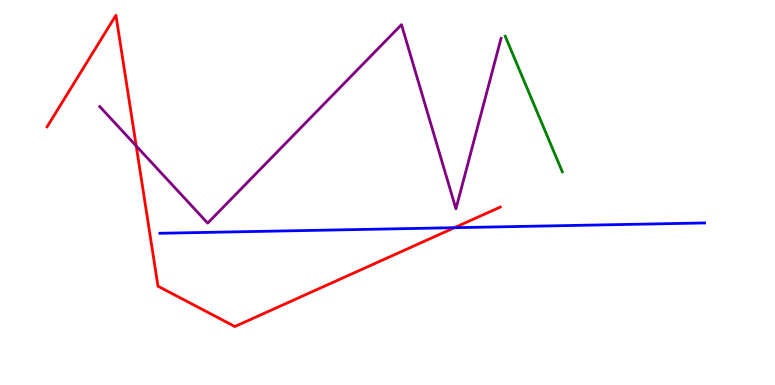[{'lines': ['blue', 'red'], 'intersections': [{'x': 5.86, 'y': 4.09}]}, {'lines': ['green', 'red'], 'intersections': []}, {'lines': ['purple', 'red'], 'intersections': [{'x': 1.76, 'y': 6.21}]}, {'lines': ['blue', 'green'], 'intersections': []}, {'lines': ['blue', 'purple'], 'intersections': []}, {'lines': ['green', 'purple'], 'intersections': []}]